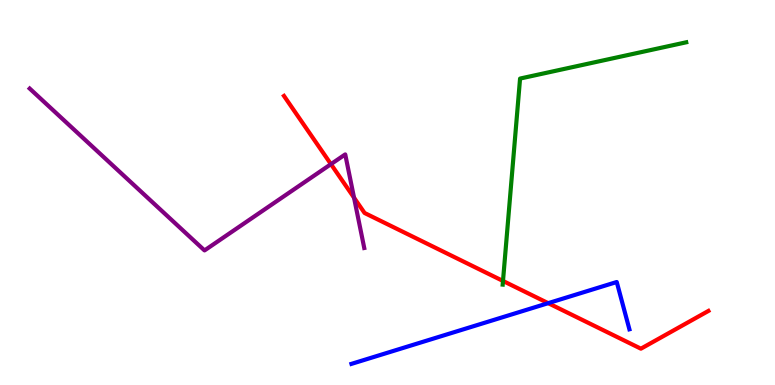[{'lines': ['blue', 'red'], 'intersections': [{'x': 7.07, 'y': 2.13}]}, {'lines': ['green', 'red'], 'intersections': [{'x': 6.49, 'y': 2.7}]}, {'lines': ['purple', 'red'], 'intersections': [{'x': 4.27, 'y': 5.74}, {'x': 4.57, 'y': 4.87}]}, {'lines': ['blue', 'green'], 'intersections': []}, {'lines': ['blue', 'purple'], 'intersections': []}, {'lines': ['green', 'purple'], 'intersections': []}]